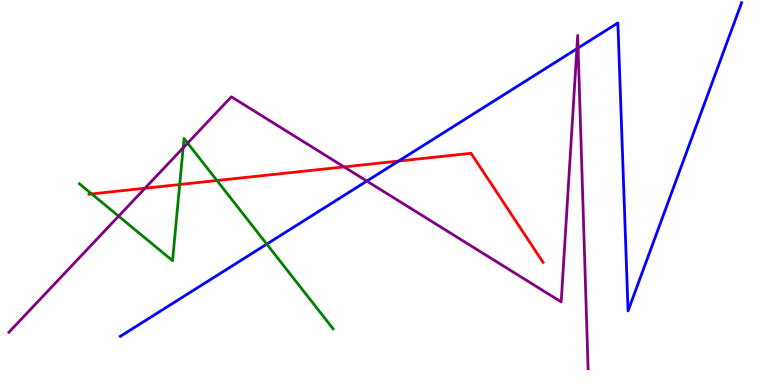[{'lines': ['blue', 'red'], 'intersections': [{'x': 5.14, 'y': 5.82}]}, {'lines': ['green', 'red'], 'intersections': [{'x': 1.18, 'y': 4.96}, {'x': 2.32, 'y': 5.21}, {'x': 2.8, 'y': 5.31}]}, {'lines': ['purple', 'red'], 'intersections': [{'x': 1.87, 'y': 5.11}, {'x': 4.44, 'y': 5.66}]}, {'lines': ['blue', 'green'], 'intersections': [{'x': 3.44, 'y': 3.66}]}, {'lines': ['blue', 'purple'], 'intersections': [{'x': 4.73, 'y': 5.3}, {'x': 7.44, 'y': 8.73}, {'x': 7.46, 'y': 8.75}]}, {'lines': ['green', 'purple'], 'intersections': [{'x': 1.53, 'y': 4.39}, {'x': 2.36, 'y': 6.16}, {'x': 2.42, 'y': 6.28}]}]